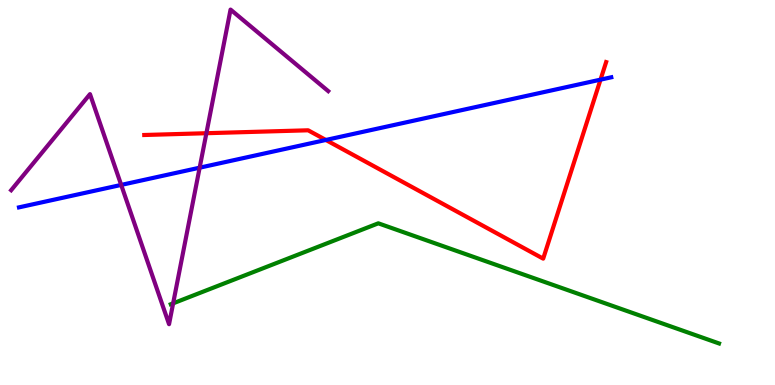[{'lines': ['blue', 'red'], 'intersections': [{'x': 4.2, 'y': 6.36}, {'x': 7.75, 'y': 7.93}]}, {'lines': ['green', 'red'], 'intersections': []}, {'lines': ['purple', 'red'], 'intersections': [{'x': 2.66, 'y': 6.54}]}, {'lines': ['blue', 'green'], 'intersections': []}, {'lines': ['blue', 'purple'], 'intersections': [{'x': 1.56, 'y': 5.2}, {'x': 2.58, 'y': 5.64}]}, {'lines': ['green', 'purple'], 'intersections': [{'x': 2.23, 'y': 2.12}]}]